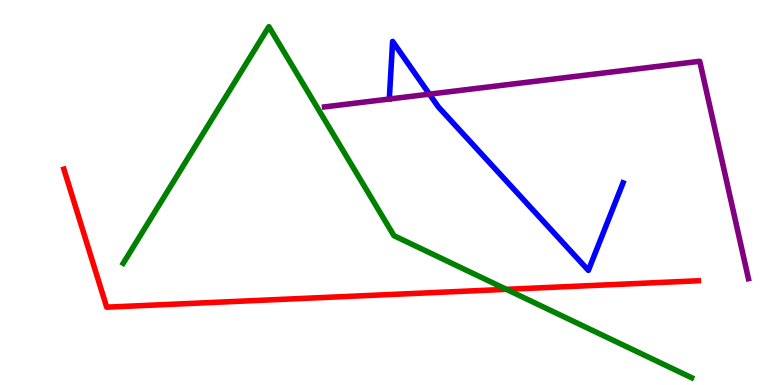[{'lines': ['blue', 'red'], 'intersections': []}, {'lines': ['green', 'red'], 'intersections': [{'x': 6.53, 'y': 2.48}]}, {'lines': ['purple', 'red'], 'intersections': []}, {'lines': ['blue', 'green'], 'intersections': []}, {'lines': ['blue', 'purple'], 'intersections': [{'x': 5.54, 'y': 7.55}]}, {'lines': ['green', 'purple'], 'intersections': []}]